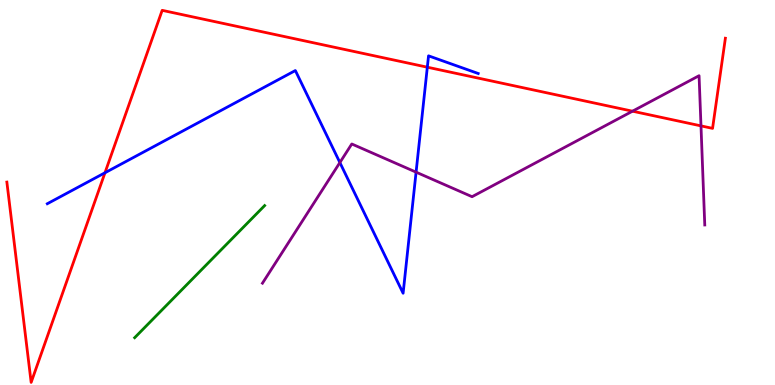[{'lines': ['blue', 'red'], 'intersections': [{'x': 1.35, 'y': 5.51}, {'x': 5.51, 'y': 8.25}]}, {'lines': ['green', 'red'], 'intersections': []}, {'lines': ['purple', 'red'], 'intersections': [{'x': 8.16, 'y': 7.11}, {'x': 9.04, 'y': 6.73}]}, {'lines': ['blue', 'green'], 'intersections': []}, {'lines': ['blue', 'purple'], 'intersections': [{'x': 4.39, 'y': 5.78}, {'x': 5.37, 'y': 5.53}]}, {'lines': ['green', 'purple'], 'intersections': []}]